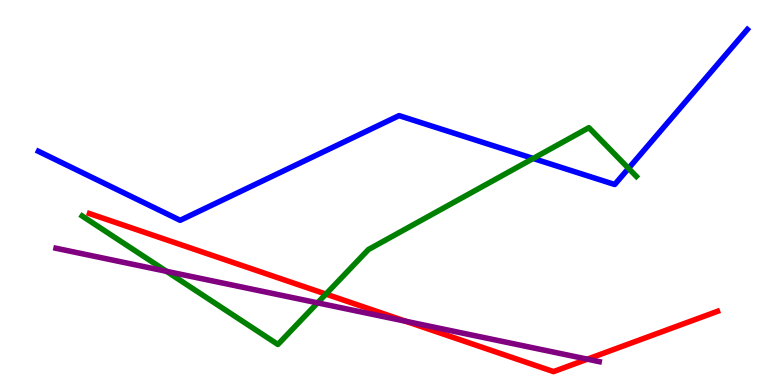[{'lines': ['blue', 'red'], 'intersections': []}, {'lines': ['green', 'red'], 'intersections': [{'x': 4.21, 'y': 2.36}]}, {'lines': ['purple', 'red'], 'intersections': [{'x': 5.23, 'y': 1.66}, {'x': 7.58, 'y': 0.671}]}, {'lines': ['blue', 'green'], 'intersections': [{'x': 6.88, 'y': 5.88}, {'x': 8.11, 'y': 5.63}]}, {'lines': ['blue', 'purple'], 'intersections': []}, {'lines': ['green', 'purple'], 'intersections': [{'x': 2.15, 'y': 2.95}, {'x': 4.1, 'y': 2.13}]}]